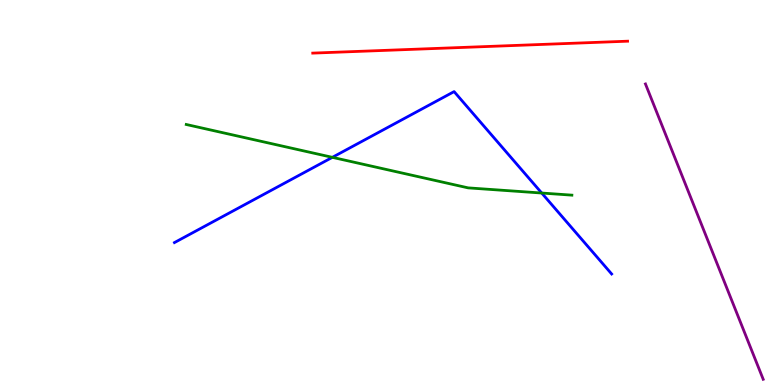[{'lines': ['blue', 'red'], 'intersections': []}, {'lines': ['green', 'red'], 'intersections': []}, {'lines': ['purple', 'red'], 'intersections': []}, {'lines': ['blue', 'green'], 'intersections': [{'x': 4.29, 'y': 5.91}, {'x': 6.99, 'y': 4.99}]}, {'lines': ['blue', 'purple'], 'intersections': []}, {'lines': ['green', 'purple'], 'intersections': []}]